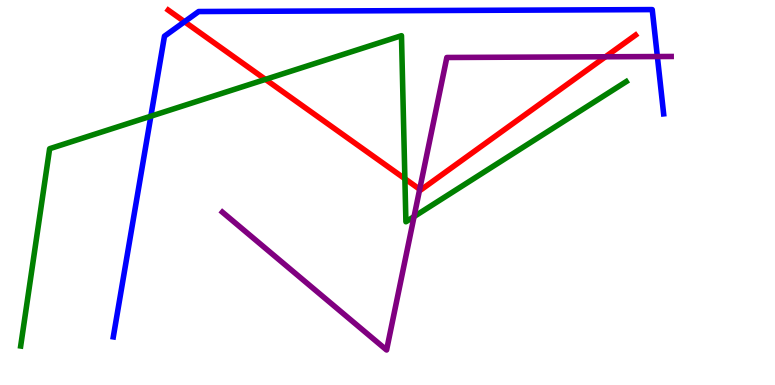[{'lines': ['blue', 'red'], 'intersections': [{'x': 2.38, 'y': 9.44}]}, {'lines': ['green', 'red'], 'intersections': [{'x': 3.43, 'y': 7.94}, {'x': 5.22, 'y': 5.36}]}, {'lines': ['purple', 'red'], 'intersections': [{'x': 5.42, 'y': 5.08}, {'x': 7.81, 'y': 8.53}]}, {'lines': ['blue', 'green'], 'intersections': [{'x': 1.95, 'y': 6.98}]}, {'lines': ['blue', 'purple'], 'intersections': [{'x': 8.48, 'y': 8.53}]}, {'lines': ['green', 'purple'], 'intersections': [{'x': 5.34, 'y': 4.37}]}]